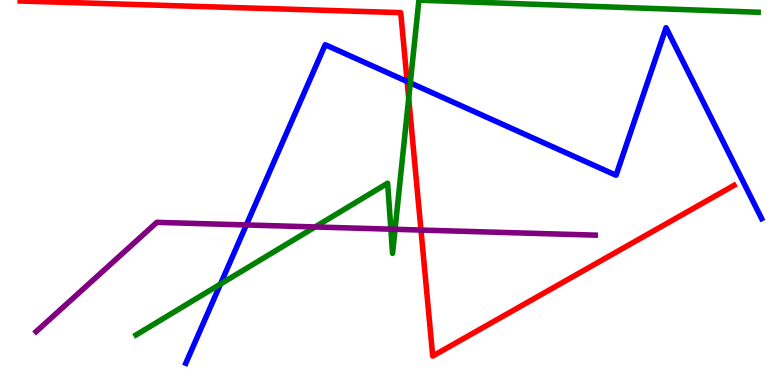[{'lines': ['blue', 'red'], 'intersections': [{'x': 5.25, 'y': 7.88}]}, {'lines': ['green', 'red'], 'intersections': [{'x': 5.27, 'y': 7.45}]}, {'lines': ['purple', 'red'], 'intersections': [{'x': 5.43, 'y': 4.02}]}, {'lines': ['blue', 'green'], 'intersections': [{'x': 2.84, 'y': 2.62}, {'x': 5.29, 'y': 7.85}]}, {'lines': ['blue', 'purple'], 'intersections': [{'x': 3.18, 'y': 4.16}]}, {'lines': ['green', 'purple'], 'intersections': [{'x': 4.07, 'y': 4.1}, {'x': 5.04, 'y': 4.05}, {'x': 5.1, 'y': 4.04}]}]